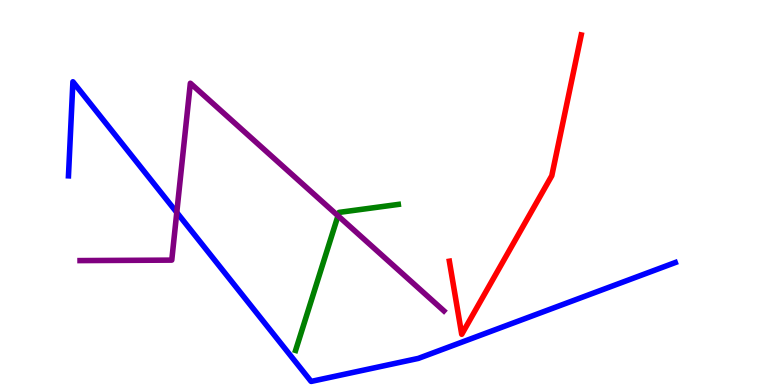[{'lines': ['blue', 'red'], 'intersections': []}, {'lines': ['green', 'red'], 'intersections': []}, {'lines': ['purple', 'red'], 'intersections': []}, {'lines': ['blue', 'green'], 'intersections': []}, {'lines': ['blue', 'purple'], 'intersections': [{'x': 2.28, 'y': 4.48}]}, {'lines': ['green', 'purple'], 'intersections': [{'x': 4.36, 'y': 4.39}]}]